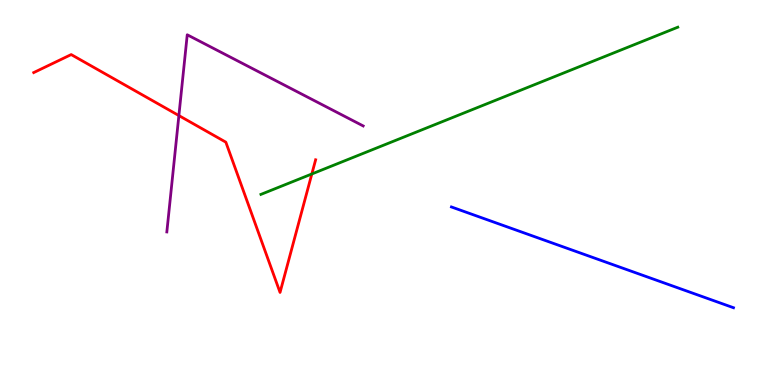[{'lines': ['blue', 'red'], 'intersections': []}, {'lines': ['green', 'red'], 'intersections': [{'x': 4.02, 'y': 5.48}]}, {'lines': ['purple', 'red'], 'intersections': [{'x': 2.31, 'y': 7.0}]}, {'lines': ['blue', 'green'], 'intersections': []}, {'lines': ['blue', 'purple'], 'intersections': []}, {'lines': ['green', 'purple'], 'intersections': []}]